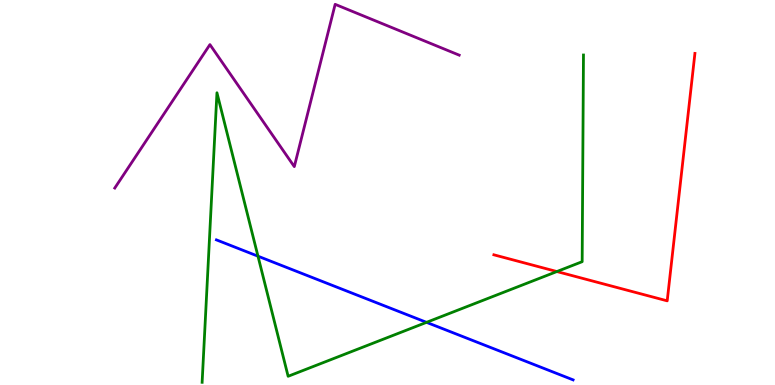[{'lines': ['blue', 'red'], 'intersections': []}, {'lines': ['green', 'red'], 'intersections': [{'x': 7.19, 'y': 2.95}]}, {'lines': ['purple', 'red'], 'intersections': []}, {'lines': ['blue', 'green'], 'intersections': [{'x': 3.33, 'y': 3.35}, {'x': 5.5, 'y': 1.63}]}, {'lines': ['blue', 'purple'], 'intersections': []}, {'lines': ['green', 'purple'], 'intersections': []}]